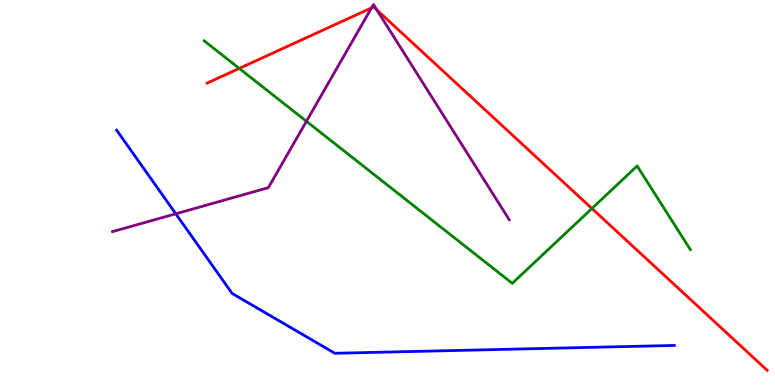[{'lines': ['blue', 'red'], 'intersections': []}, {'lines': ['green', 'red'], 'intersections': [{'x': 3.09, 'y': 8.22}, {'x': 7.64, 'y': 4.58}]}, {'lines': ['purple', 'red'], 'intersections': [{'x': 4.79, 'y': 9.79}, {'x': 4.86, 'y': 9.74}]}, {'lines': ['blue', 'green'], 'intersections': []}, {'lines': ['blue', 'purple'], 'intersections': [{'x': 2.27, 'y': 4.45}]}, {'lines': ['green', 'purple'], 'intersections': [{'x': 3.95, 'y': 6.85}]}]